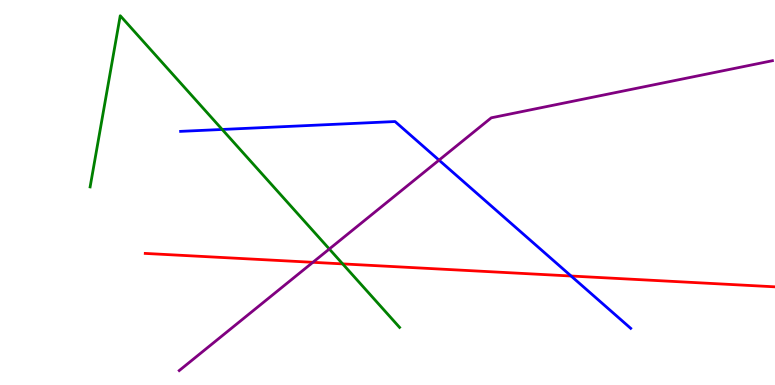[{'lines': ['blue', 'red'], 'intersections': [{'x': 7.37, 'y': 2.83}]}, {'lines': ['green', 'red'], 'intersections': [{'x': 4.42, 'y': 3.15}]}, {'lines': ['purple', 'red'], 'intersections': [{'x': 4.04, 'y': 3.19}]}, {'lines': ['blue', 'green'], 'intersections': [{'x': 2.87, 'y': 6.64}]}, {'lines': ['blue', 'purple'], 'intersections': [{'x': 5.66, 'y': 5.84}]}, {'lines': ['green', 'purple'], 'intersections': [{'x': 4.25, 'y': 3.53}]}]